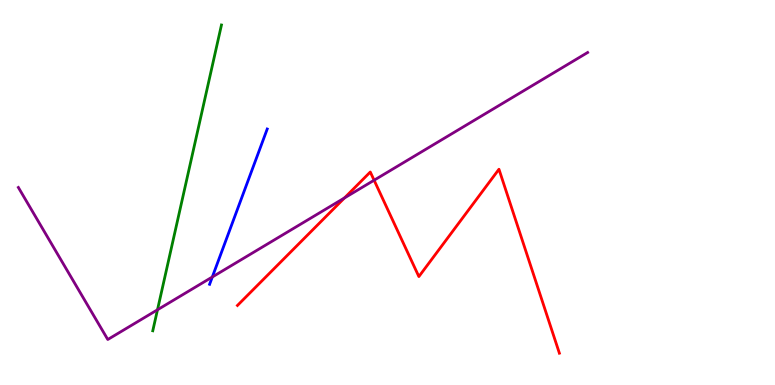[{'lines': ['blue', 'red'], 'intersections': []}, {'lines': ['green', 'red'], 'intersections': []}, {'lines': ['purple', 'red'], 'intersections': [{'x': 4.44, 'y': 4.86}, {'x': 4.83, 'y': 5.32}]}, {'lines': ['blue', 'green'], 'intersections': []}, {'lines': ['blue', 'purple'], 'intersections': [{'x': 2.74, 'y': 2.81}]}, {'lines': ['green', 'purple'], 'intersections': [{'x': 2.03, 'y': 1.95}]}]